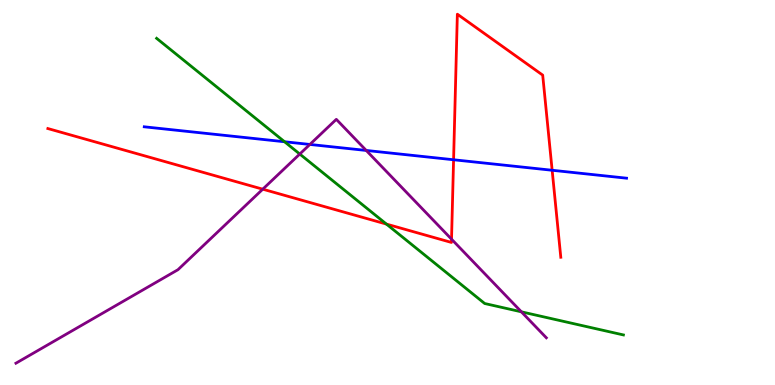[{'lines': ['blue', 'red'], 'intersections': [{'x': 5.85, 'y': 5.85}, {'x': 7.12, 'y': 5.58}]}, {'lines': ['green', 'red'], 'intersections': [{'x': 4.99, 'y': 4.18}]}, {'lines': ['purple', 'red'], 'intersections': [{'x': 3.39, 'y': 5.09}, {'x': 5.83, 'y': 3.79}]}, {'lines': ['blue', 'green'], 'intersections': [{'x': 3.67, 'y': 6.32}]}, {'lines': ['blue', 'purple'], 'intersections': [{'x': 4.0, 'y': 6.25}, {'x': 4.73, 'y': 6.09}]}, {'lines': ['green', 'purple'], 'intersections': [{'x': 3.87, 'y': 6.0}, {'x': 6.73, 'y': 1.9}]}]